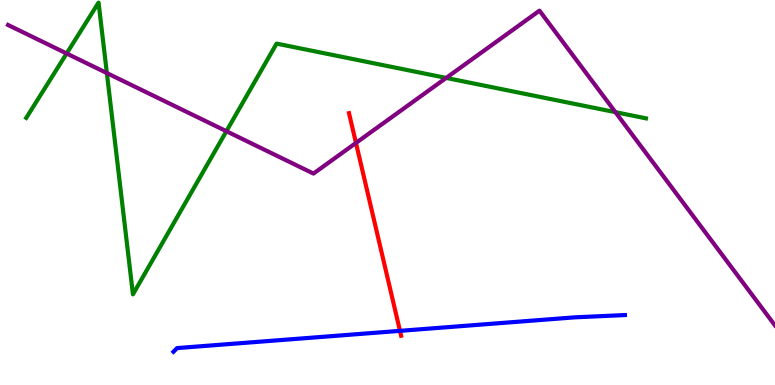[{'lines': ['blue', 'red'], 'intersections': [{'x': 5.16, 'y': 1.41}]}, {'lines': ['green', 'red'], 'intersections': []}, {'lines': ['purple', 'red'], 'intersections': [{'x': 4.59, 'y': 6.29}]}, {'lines': ['blue', 'green'], 'intersections': []}, {'lines': ['blue', 'purple'], 'intersections': []}, {'lines': ['green', 'purple'], 'intersections': [{'x': 0.86, 'y': 8.61}, {'x': 1.38, 'y': 8.1}, {'x': 2.92, 'y': 6.59}, {'x': 5.76, 'y': 7.98}, {'x': 7.94, 'y': 7.09}]}]